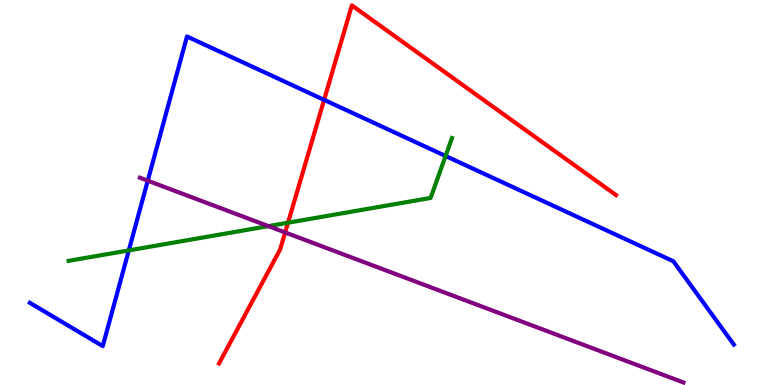[{'lines': ['blue', 'red'], 'intersections': [{'x': 4.18, 'y': 7.41}]}, {'lines': ['green', 'red'], 'intersections': [{'x': 3.72, 'y': 4.21}]}, {'lines': ['purple', 'red'], 'intersections': [{'x': 3.68, 'y': 3.96}]}, {'lines': ['blue', 'green'], 'intersections': [{'x': 1.66, 'y': 3.5}, {'x': 5.75, 'y': 5.95}]}, {'lines': ['blue', 'purple'], 'intersections': [{'x': 1.91, 'y': 5.31}]}, {'lines': ['green', 'purple'], 'intersections': [{'x': 3.46, 'y': 4.13}]}]